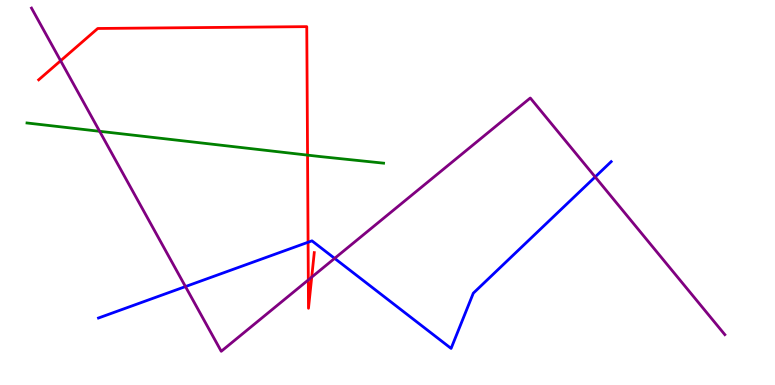[{'lines': ['blue', 'red'], 'intersections': [{'x': 3.98, 'y': 3.71}]}, {'lines': ['green', 'red'], 'intersections': [{'x': 3.97, 'y': 5.97}]}, {'lines': ['purple', 'red'], 'intersections': [{'x': 0.782, 'y': 8.42}, {'x': 3.98, 'y': 2.73}, {'x': 4.02, 'y': 2.8}]}, {'lines': ['blue', 'green'], 'intersections': []}, {'lines': ['blue', 'purple'], 'intersections': [{'x': 2.39, 'y': 2.56}, {'x': 4.32, 'y': 3.29}, {'x': 7.68, 'y': 5.4}]}, {'lines': ['green', 'purple'], 'intersections': [{'x': 1.29, 'y': 6.59}]}]